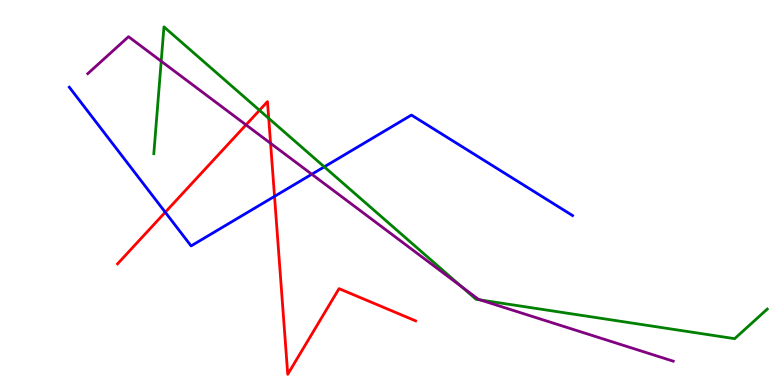[{'lines': ['blue', 'red'], 'intersections': [{'x': 2.13, 'y': 4.49}, {'x': 3.54, 'y': 4.9}]}, {'lines': ['green', 'red'], 'intersections': [{'x': 3.35, 'y': 7.14}, {'x': 3.47, 'y': 6.93}]}, {'lines': ['purple', 'red'], 'intersections': [{'x': 3.17, 'y': 6.76}, {'x': 3.49, 'y': 6.28}]}, {'lines': ['blue', 'green'], 'intersections': [{'x': 4.18, 'y': 5.67}]}, {'lines': ['blue', 'purple'], 'intersections': [{'x': 4.02, 'y': 5.47}]}, {'lines': ['green', 'purple'], 'intersections': [{'x': 2.08, 'y': 8.41}, {'x': 5.96, 'y': 2.56}, {'x': 6.2, 'y': 2.21}]}]